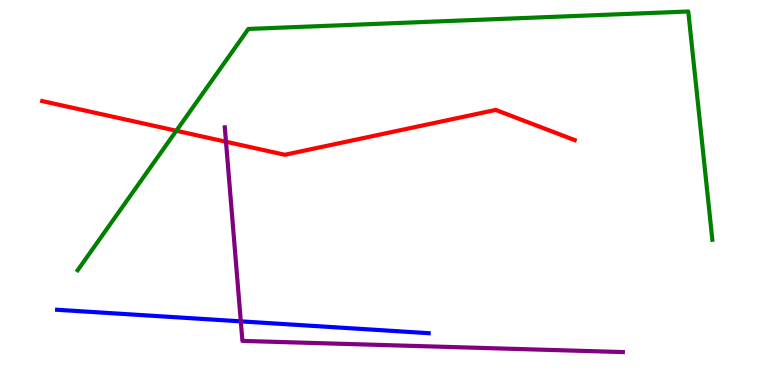[{'lines': ['blue', 'red'], 'intersections': []}, {'lines': ['green', 'red'], 'intersections': [{'x': 2.28, 'y': 6.6}]}, {'lines': ['purple', 'red'], 'intersections': [{'x': 2.92, 'y': 6.32}]}, {'lines': ['blue', 'green'], 'intersections': []}, {'lines': ['blue', 'purple'], 'intersections': [{'x': 3.11, 'y': 1.65}]}, {'lines': ['green', 'purple'], 'intersections': []}]